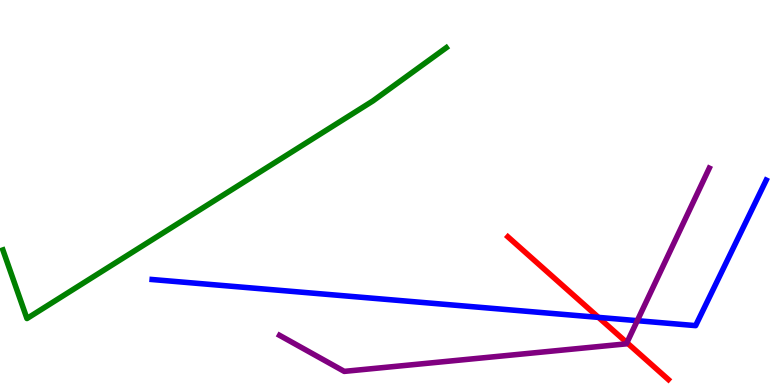[{'lines': ['blue', 'red'], 'intersections': [{'x': 7.72, 'y': 1.76}]}, {'lines': ['green', 'red'], 'intersections': []}, {'lines': ['purple', 'red'], 'intersections': [{'x': 8.09, 'y': 1.1}]}, {'lines': ['blue', 'green'], 'intersections': []}, {'lines': ['blue', 'purple'], 'intersections': [{'x': 8.22, 'y': 1.67}]}, {'lines': ['green', 'purple'], 'intersections': []}]